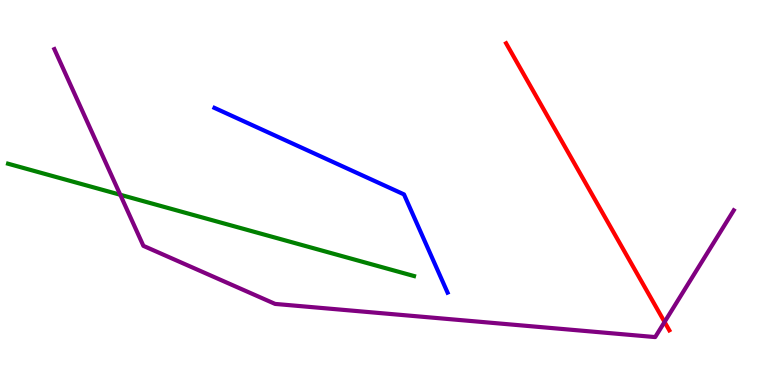[{'lines': ['blue', 'red'], 'intersections': []}, {'lines': ['green', 'red'], 'intersections': []}, {'lines': ['purple', 'red'], 'intersections': [{'x': 8.57, 'y': 1.64}]}, {'lines': ['blue', 'green'], 'intersections': []}, {'lines': ['blue', 'purple'], 'intersections': []}, {'lines': ['green', 'purple'], 'intersections': [{'x': 1.55, 'y': 4.94}]}]